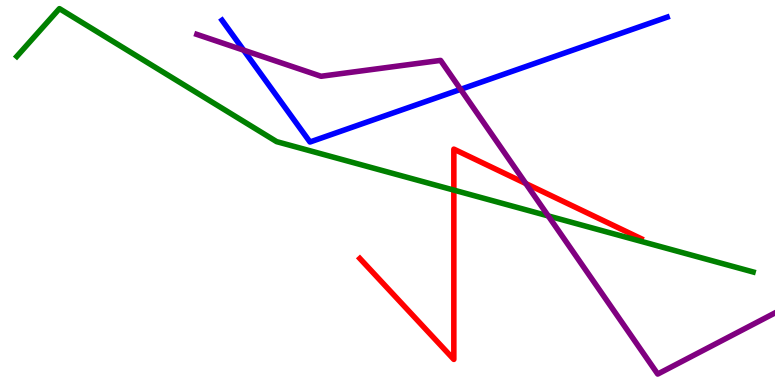[{'lines': ['blue', 'red'], 'intersections': []}, {'lines': ['green', 'red'], 'intersections': [{'x': 5.86, 'y': 5.06}]}, {'lines': ['purple', 'red'], 'intersections': [{'x': 6.78, 'y': 5.23}]}, {'lines': ['blue', 'green'], 'intersections': []}, {'lines': ['blue', 'purple'], 'intersections': [{'x': 3.14, 'y': 8.7}, {'x': 5.94, 'y': 7.68}]}, {'lines': ['green', 'purple'], 'intersections': [{'x': 7.07, 'y': 4.39}]}]